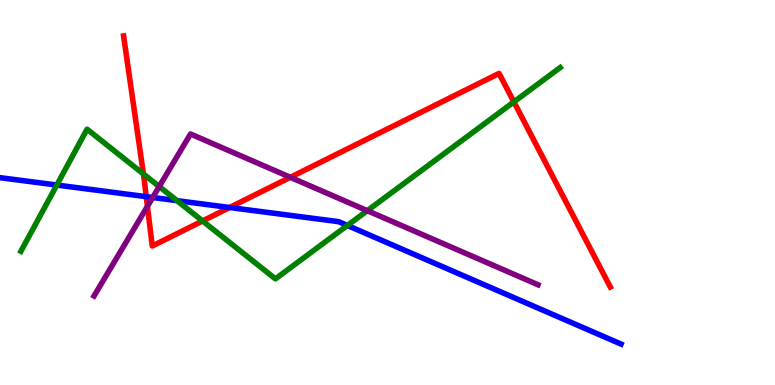[{'lines': ['blue', 'red'], 'intersections': [{'x': 1.89, 'y': 4.89}, {'x': 2.96, 'y': 4.61}]}, {'lines': ['green', 'red'], 'intersections': [{'x': 1.85, 'y': 5.48}, {'x': 2.61, 'y': 4.26}, {'x': 6.63, 'y': 7.35}]}, {'lines': ['purple', 'red'], 'intersections': [{'x': 1.9, 'y': 4.64}, {'x': 3.75, 'y': 5.39}]}, {'lines': ['blue', 'green'], 'intersections': [{'x': 0.733, 'y': 5.19}, {'x': 2.28, 'y': 4.79}, {'x': 4.48, 'y': 4.14}]}, {'lines': ['blue', 'purple'], 'intersections': [{'x': 1.97, 'y': 4.87}]}, {'lines': ['green', 'purple'], 'intersections': [{'x': 2.05, 'y': 5.16}, {'x': 4.74, 'y': 4.53}]}]